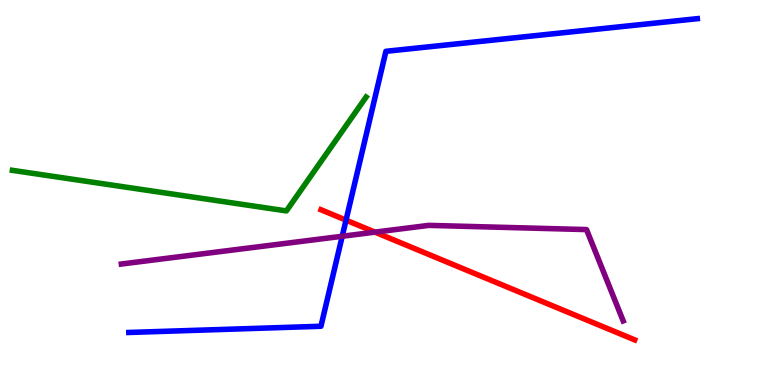[{'lines': ['blue', 'red'], 'intersections': [{'x': 4.46, 'y': 4.28}]}, {'lines': ['green', 'red'], 'intersections': []}, {'lines': ['purple', 'red'], 'intersections': [{'x': 4.84, 'y': 3.97}]}, {'lines': ['blue', 'green'], 'intersections': []}, {'lines': ['blue', 'purple'], 'intersections': [{'x': 4.42, 'y': 3.86}]}, {'lines': ['green', 'purple'], 'intersections': []}]